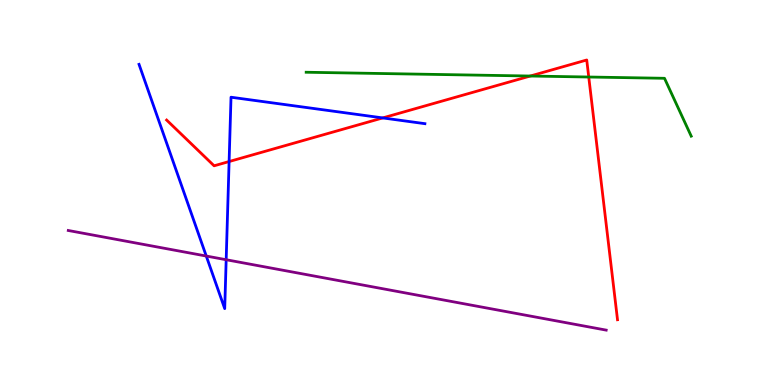[{'lines': ['blue', 'red'], 'intersections': [{'x': 2.96, 'y': 5.8}, {'x': 4.94, 'y': 6.94}]}, {'lines': ['green', 'red'], 'intersections': [{'x': 6.84, 'y': 8.03}, {'x': 7.6, 'y': 8.0}]}, {'lines': ['purple', 'red'], 'intersections': []}, {'lines': ['blue', 'green'], 'intersections': []}, {'lines': ['blue', 'purple'], 'intersections': [{'x': 2.66, 'y': 3.35}, {'x': 2.92, 'y': 3.25}]}, {'lines': ['green', 'purple'], 'intersections': []}]